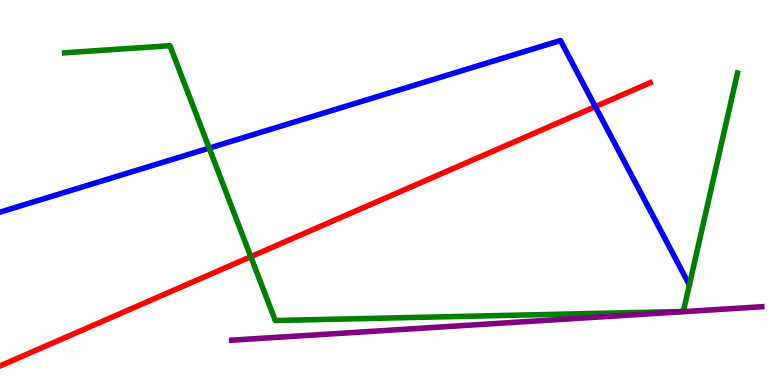[{'lines': ['blue', 'red'], 'intersections': [{'x': 7.68, 'y': 7.23}]}, {'lines': ['green', 'red'], 'intersections': [{'x': 3.24, 'y': 3.33}]}, {'lines': ['purple', 'red'], 'intersections': []}, {'lines': ['blue', 'green'], 'intersections': [{'x': 2.7, 'y': 6.15}]}, {'lines': ['blue', 'purple'], 'intersections': []}, {'lines': ['green', 'purple'], 'intersections': []}]